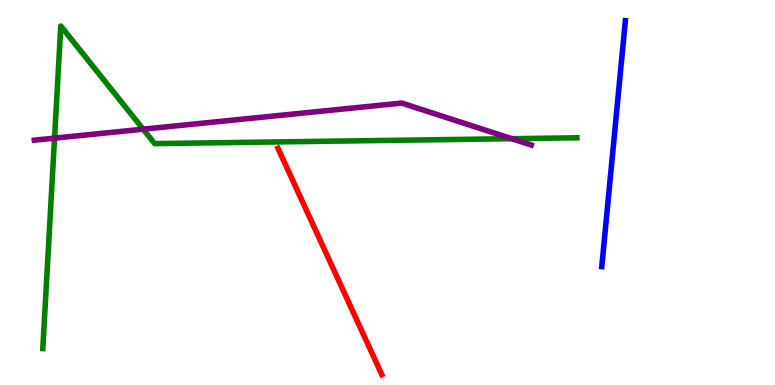[{'lines': ['blue', 'red'], 'intersections': []}, {'lines': ['green', 'red'], 'intersections': []}, {'lines': ['purple', 'red'], 'intersections': []}, {'lines': ['blue', 'green'], 'intersections': []}, {'lines': ['blue', 'purple'], 'intersections': []}, {'lines': ['green', 'purple'], 'intersections': [{'x': 0.704, 'y': 6.41}, {'x': 1.85, 'y': 6.64}, {'x': 6.6, 'y': 6.4}]}]